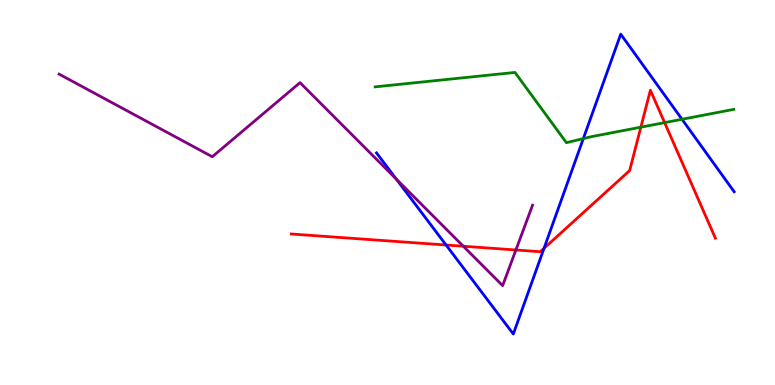[{'lines': ['blue', 'red'], 'intersections': [{'x': 5.76, 'y': 3.64}, {'x': 7.02, 'y': 3.55}]}, {'lines': ['green', 'red'], 'intersections': [{'x': 8.27, 'y': 6.7}, {'x': 8.58, 'y': 6.81}]}, {'lines': ['purple', 'red'], 'intersections': [{'x': 5.98, 'y': 3.6}, {'x': 6.66, 'y': 3.51}]}, {'lines': ['blue', 'green'], 'intersections': [{'x': 7.53, 'y': 6.4}, {'x': 8.8, 'y': 6.9}]}, {'lines': ['blue', 'purple'], 'intersections': [{'x': 5.11, 'y': 5.35}]}, {'lines': ['green', 'purple'], 'intersections': []}]